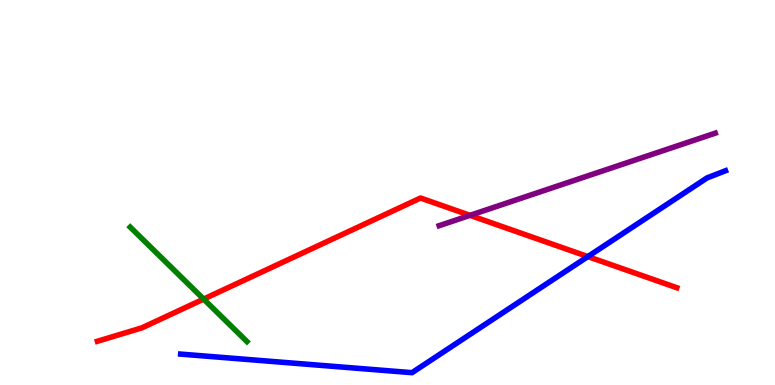[{'lines': ['blue', 'red'], 'intersections': [{'x': 7.59, 'y': 3.34}]}, {'lines': ['green', 'red'], 'intersections': [{'x': 2.63, 'y': 2.23}]}, {'lines': ['purple', 'red'], 'intersections': [{'x': 6.06, 'y': 4.41}]}, {'lines': ['blue', 'green'], 'intersections': []}, {'lines': ['blue', 'purple'], 'intersections': []}, {'lines': ['green', 'purple'], 'intersections': []}]